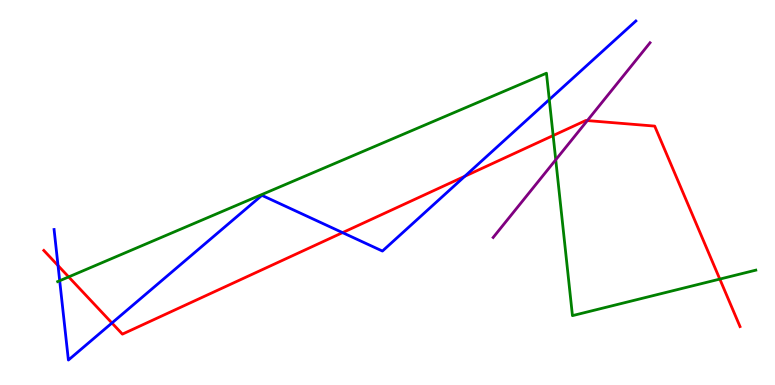[{'lines': ['blue', 'red'], 'intersections': [{'x': 0.749, 'y': 3.1}, {'x': 1.44, 'y': 1.61}, {'x': 4.42, 'y': 3.96}, {'x': 6.0, 'y': 5.42}]}, {'lines': ['green', 'red'], 'intersections': [{'x': 0.886, 'y': 2.81}, {'x': 7.14, 'y': 6.48}, {'x': 9.29, 'y': 2.75}]}, {'lines': ['purple', 'red'], 'intersections': [{'x': 7.58, 'y': 6.87}]}, {'lines': ['blue', 'green'], 'intersections': [{'x': 0.77, 'y': 2.71}, {'x': 7.09, 'y': 7.41}]}, {'lines': ['blue', 'purple'], 'intersections': []}, {'lines': ['green', 'purple'], 'intersections': [{'x': 7.17, 'y': 5.85}]}]